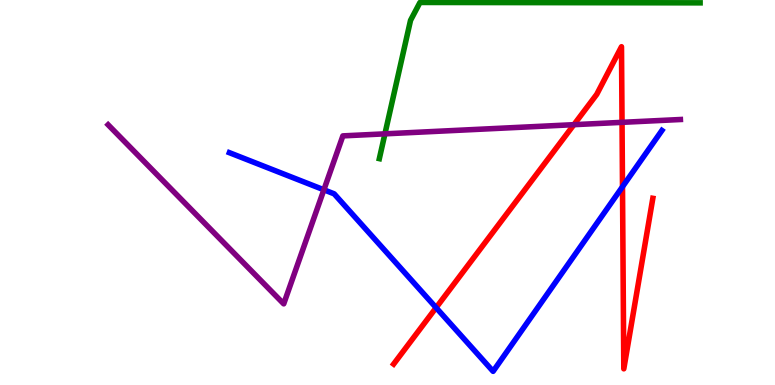[{'lines': ['blue', 'red'], 'intersections': [{'x': 5.63, 'y': 2.01}, {'x': 8.03, 'y': 5.15}]}, {'lines': ['green', 'red'], 'intersections': []}, {'lines': ['purple', 'red'], 'intersections': [{'x': 7.41, 'y': 6.76}, {'x': 8.03, 'y': 6.82}]}, {'lines': ['blue', 'green'], 'intersections': []}, {'lines': ['blue', 'purple'], 'intersections': [{'x': 4.18, 'y': 5.07}]}, {'lines': ['green', 'purple'], 'intersections': [{'x': 4.97, 'y': 6.52}]}]